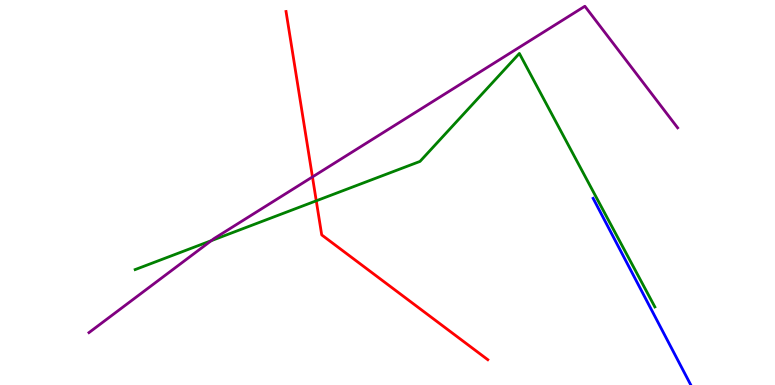[{'lines': ['blue', 'red'], 'intersections': []}, {'lines': ['green', 'red'], 'intersections': [{'x': 4.08, 'y': 4.78}]}, {'lines': ['purple', 'red'], 'intersections': [{'x': 4.03, 'y': 5.4}]}, {'lines': ['blue', 'green'], 'intersections': []}, {'lines': ['blue', 'purple'], 'intersections': []}, {'lines': ['green', 'purple'], 'intersections': [{'x': 2.73, 'y': 3.75}]}]